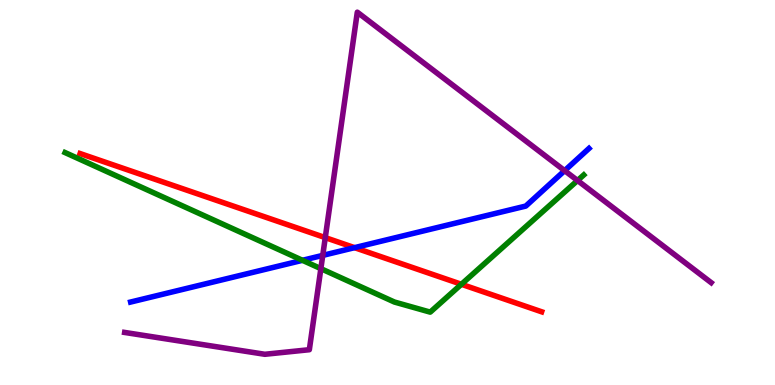[{'lines': ['blue', 'red'], 'intersections': [{'x': 4.57, 'y': 3.57}]}, {'lines': ['green', 'red'], 'intersections': [{'x': 5.95, 'y': 2.62}]}, {'lines': ['purple', 'red'], 'intersections': [{'x': 4.2, 'y': 3.83}]}, {'lines': ['blue', 'green'], 'intersections': [{'x': 3.9, 'y': 3.24}]}, {'lines': ['blue', 'purple'], 'intersections': [{'x': 4.16, 'y': 3.37}, {'x': 7.29, 'y': 5.57}]}, {'lines': ['green', 'purple'], 'intersections': [{'x': 4.14, 'y': 3.02}, {'x': 7.45, 'y': 5.31}]}]